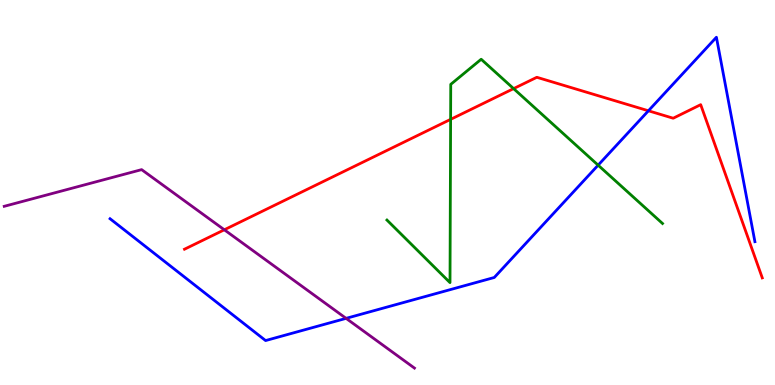[{'lines': ['blue', 'red'], 'intersections': [{'x': 8.37, 'y': 7.12}]}, {'lines': ['green', 'red'], 'intersections': [{'x': 5.81, 'y': 6.9}, {'x': 6.63, 'y': 7.7}]}, {'lines': ['purple', 'red'], 'intersections': [{'x': 2.89, 'y': 4.03}]}, {'lines': ['blue', 'green'], 'intersections': [{'x': 7.72, 'y': 5.71}]}, {'lines': ['blue', 'purple'], 'intersections': [{'x': 4.47, 'y': 1.73}]}, {'lines': ['green', 'purple'], 'intersections': []}]